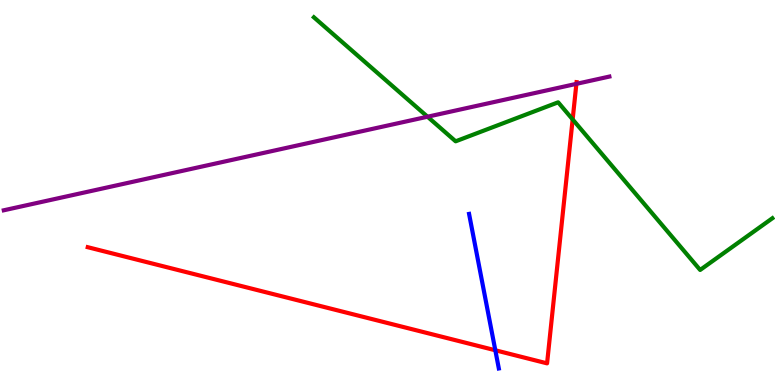[{'lines': ['blue', 'red'], 'intersections': [{'x': 6.39, 'y': 0.902}]}, {'lines': ['green', 'red'], 'intersections': [{'x': 7.39, 'y': 6.9}]}, {'lines': ['purple', 'red'], 'intersections': [{'x': 7.44, 'y': 7.82}]}, {'lines': ['blue', 'green'], 'intersections': []}, {'lines': ['blue', 'purple'], 'intersections': []}, {'lines': ['green', 'purple'], 'intersections': [{'x': 5.52, 'y': 6.97}]}]